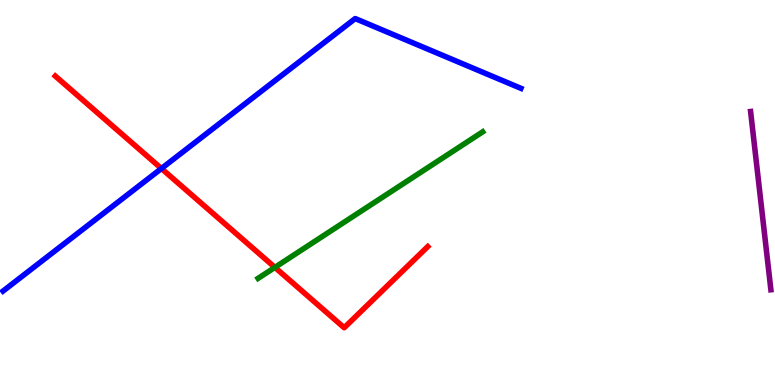[{'lines': ['blue', 'red'], 'intersections': [{'x': 2.08, 'y': 5.62}]}, {'lines': ['green', 'red'], 'intersections': [{'x': 3.55, 'y': 3.05}]}, {'lines': ['purple', 'red'], 'intersections': []}, {'lines': ['blue', 'green'], 'intersections': []}, {'lines': ['blue', 'purple'], 'intersections': []}, {'lines': ['green', 'purple'], 'intersections': []}]